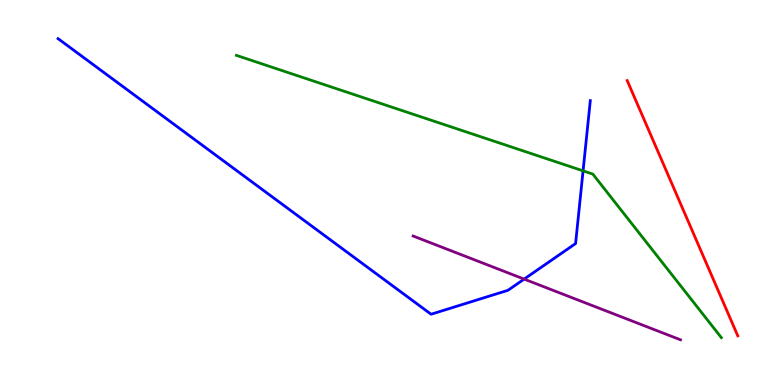[{'lines': ['blue', 'red'], 'intersections': []}, {'lines': ['green', 'red'], 'intersections': []}, {'lines': ['purple', 'red'], 'intersections': []}, {'lines': ['blue', 'green'], 'intersections': [{'x': 7.52, 'y': 5.56}]}, {'lines': ['blue', 'purple'], 'intersections': [{'x': 6.76, 'y': 2.75}]}, {'lines': ['green', 'purple'], 'intersections': []}]